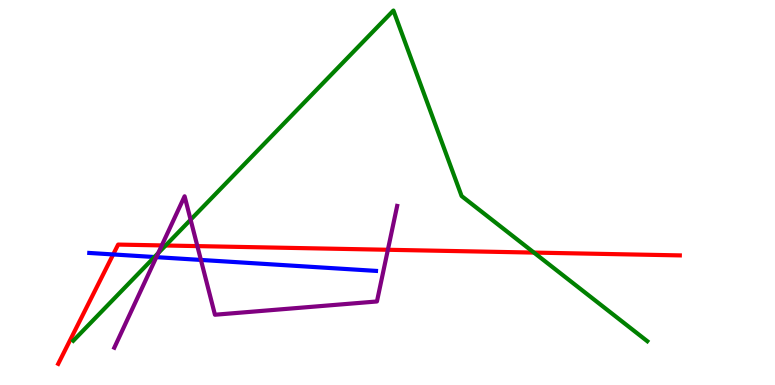[{'lines': ['blue', 'red'], 'intersections': [{'x': 1.46, 'y': 3.39}]}, {'lines': ['green', 'red'], 'intersections': [{'x': 2.14, 'y': 3.62}, {'x': 6.89, 'y': 3.44}]}, {'lines': ['purple', 'red'], 'intersections': [{'x': 2.09, 'y': 3.63}, {'x': 2.55, 'y': 3.61}, {'x': 5.0, 'y': 3.51}]}, {'lines': ['blue', 'green'], 'intersections': [{'x': 1.99, 'y': 3.32}]}, {'lines': ['blue', 'purple'], 'intersections': [{'x': 2.02, 'y': 3.32}, {'x': 2.59, 'y': 3.25}]}, {'lines': ['green', 'purple'], 'intersections': [{'x': 2.04, 'y': 3.42}, {'x': 2.46, 'y': 4.29}]}]